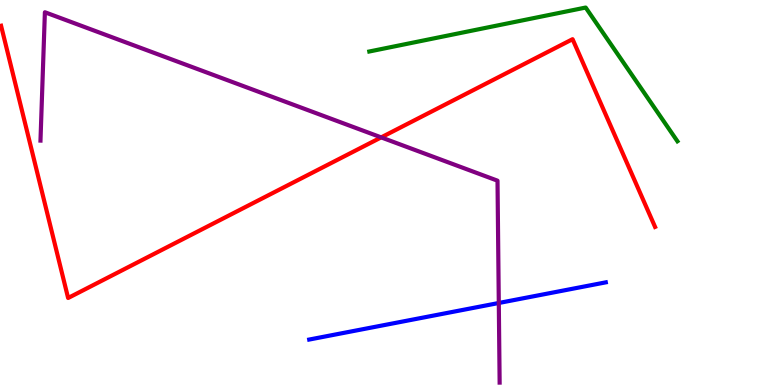[{'lines': ['blue', 'red'], 'intersections': []}, {'lines': ['green', 'red'], 'intersections': []}, {'lines': ['purple', 'red'], 'intersections': [{'x': 4.92, 'y': 6.43}]}, {'lines': ['blue', 'green'], 'intersections': []}, {'lines': ['blue', 'purple'], 'intersections': [{'x': 6.44, 'y': 2.13}]}, {'lines': ['green', 'purple'], 'intersections': []}]